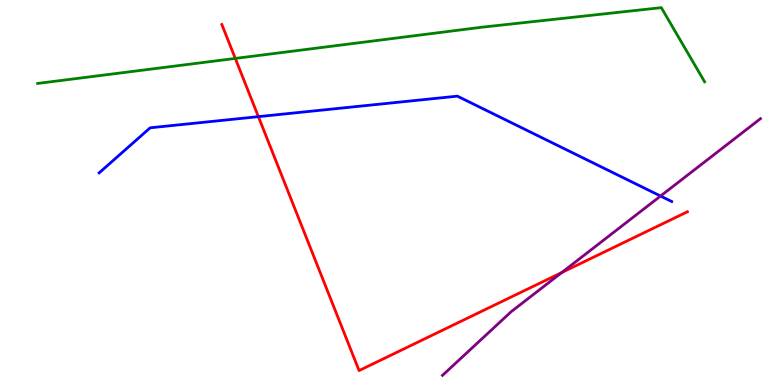[{'lines': ['blue', 'red'], 'intersections': [{'x': 3.33, 'y': 6.97}]}, {'lines': ['green', 'red'], 'intersections': [{'x': 3.04, 'y': 8.48}]}, {'lines': ['purple', 'red'], 'intersections': [{'x': 7.25, 'y': 2.92}]}, {'lines': ['blue', 'green'], 'intersections': []}, {'lines': ['blue', 'purple'], 'intersections': [{'x': 8.52, 'y': 4.91}]}, {'lines': ['green', 'purple'], 'intersections': []}]